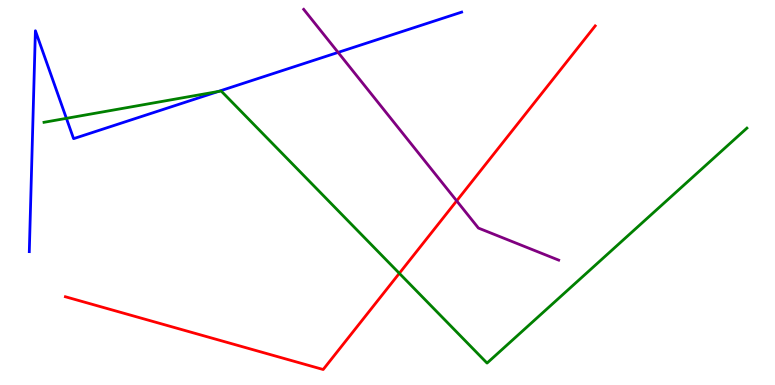[{'lines': ['blue', 'red'], 'intersections': []}, {'lines': ['green', 'red'], 'intersections': [{'x': 5.15, 'y': 2.9}]}, {'lines': ['purple', 'red'], 'intersections': [{'x': 5.89, 'y': 4.78}]}, {'lines': ['blue', 'green'], 'intersections': [{'x': 0.857, 'y': 6.93}, {'x': 2.82, 'y': 7.62}]}, {'lines': ['blue', 'purple'], 'intersections': [{'x': 4.36, 'y': 8.64}]}, {'lines': ['green', 'purple'], 'intersections': []}]